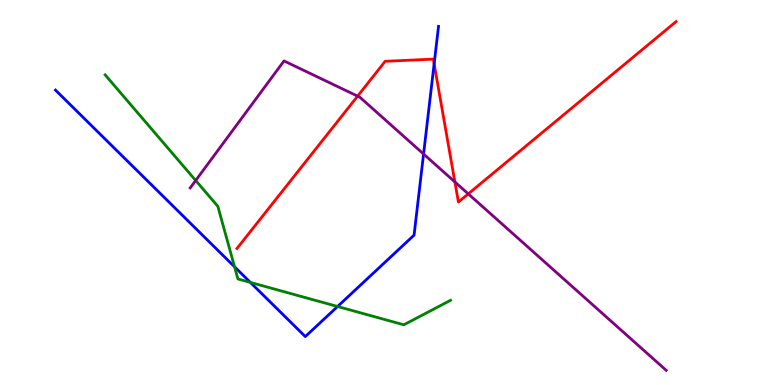[{'lines': ['blue', 'red'], 'intersections': [{'x': 5.6, 'y': 8.34}]}, {'lines': ['green', 'red'], 'intersections': []}, {'lines': ['purple', 'red'], 'intersections': [{'x': 4.61, 'y': 7.5}, {'x': 5.87, 'y': 5.27}, {'x': 6.04, 'y': 4.96}]}, {'lines': ['blue', 'green'], 'intersections': [{'x': 3.03, 'y': 3.07}, {'x': 3.23, 'y': 2.66}, {'x': 4.36, 'y': 2.04}]}, {'lines': ['blue', 'purple'], 'intersections': [{'x': 5.47, 'y': 6.0}]}, {'lines': ['green', 'purple'], 'intersections': [{'x': 2.53, 'y': 5.31}]}]